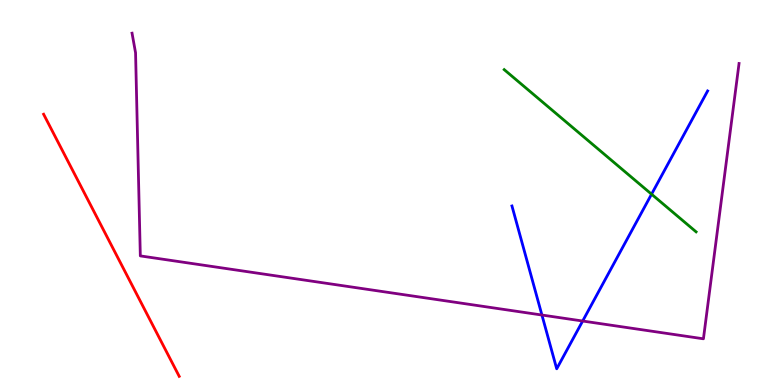[{'lines': ['blue', 'red'], 'intersections': []}, {'lines': ['green', 'red'], 'intersections': []}, {'lines': ['purple', 'red'], 'intersections': []}, {'lines': ['blue', 'green'], 'intersections': [{'x': 8.41, 'y': 4.96}]}, {'lines': ['blue', 'purple'], 'intersections': [{'x': 6.99, 'y': 1.82}, {'x': 7.52, 'y': 1.66}]}, {'lines': ['green', 'purple'], 'intersections': []}]